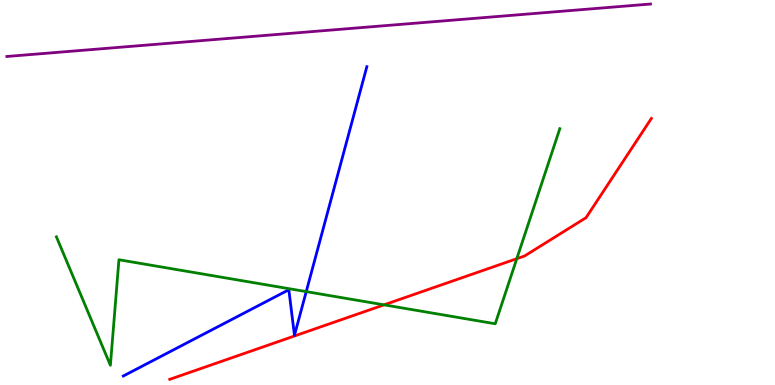[{'lines': ['blue', 'red'], 'intersections': []}, {'lines': ['green', 'red'], 'intersections': [{'x': 4.96, 'y': 2.08}, {'x': 6.67, 'y': 3.28}]}, {'lines': ['purple', 'red'], 'intersections': []}, {'lines': ['blue', 'green'], 'intersections': [{'x': 3.95, 'y': 2.43}]}, {'lines': ['blue', 'purple'], 'intersections': []}, {'lines': ['green', 'purple'], 'intersections': []}]